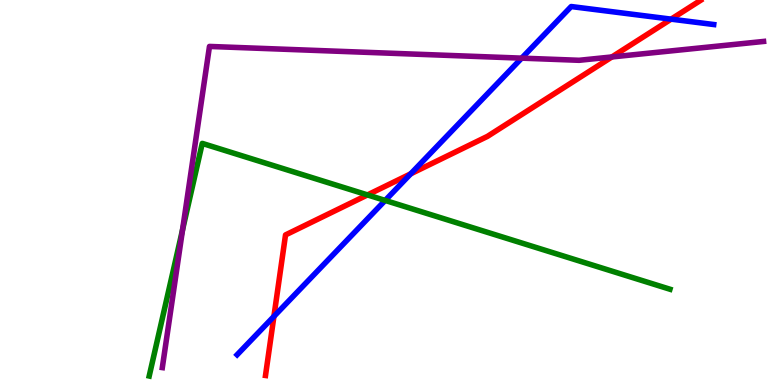[{'lines': ['blue', 'red'], 'intersections': [{'x': 3.53, 'y': 1.78}, {'x': 5.3, 'y': 5.48}, {'x': 8.66, 'y': 9.5}]}, {'lines': ['green', 'red'], 'intersections': [{'x': 4.74, 'y': 4.94}]}, {'lines': ['purple', 'red'], 'intersections': [{'x': 7.9, 'y': 8.52}]}, {'lines': ['blue', 'green'], 'intersections': [{'x': 4.97, 'y': 4.79}]}, {'lines': ['blue', 'purple'], 'intersections': [{'x': 6.73, 'y': 8.49}]}, {'lines': ['green', 'purple'], 'intersections': [{'x': 2.36, 'y': 4.03}]}]